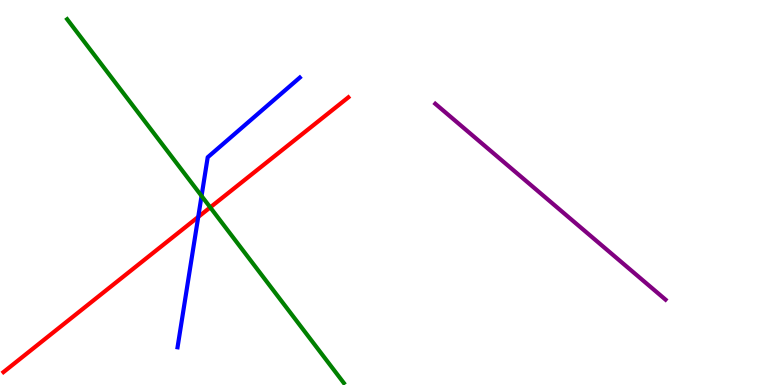[{'lines': ['blue', 'red'], 'intersections': [{'x': 2.56, 'y': 4.37}]}, {'lines': ['green', 'red'], 'intersections': [{'x': 2.71, 'y': 4.61}]}, {'lines': ['purple', 'red'], 'intersections': []}, {'lines': ['blue', 'green'], 'intersections': [{'x': 2.6, 'y': 4.91}]}, {'lines': ['blue', 'purple'], 'intersections': []}, {'lines': ['green', 'purple'], 'intersections': []}]